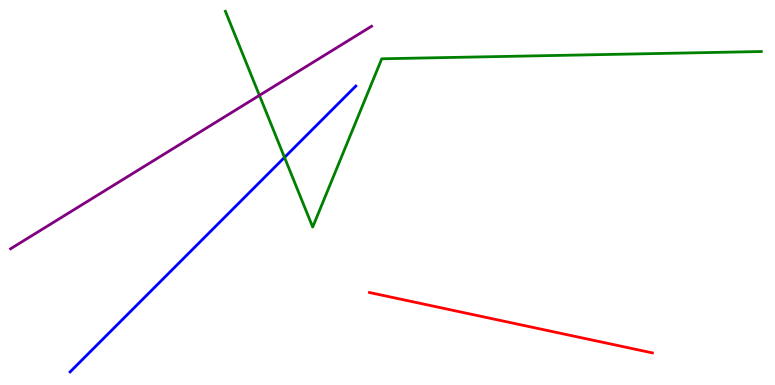[{'lines': ['blue', 'red'], 'intersections': []}, {'lines': ['green', 'red'], 'intersections': []}, {'lines': ['purple', 'red'], 'intersections': []}, {'lines': ['blue', 'green'], 'intersections': [{'x': 3.67, 'y': 5.91}]}, {'lines': ['blue', 'purple'], 'intersections': []}, {'lines': ['green', 'purple'], 'intersections': [{'x': 3.35, 'y': 7.52}]}]